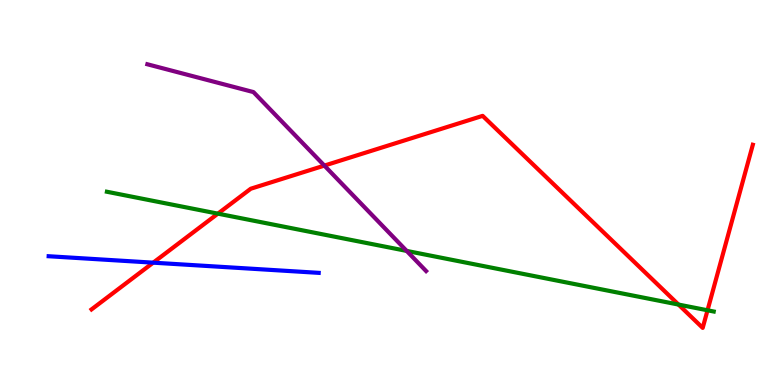[{'lines': ['blue', 'red'], 'intersections': [{'x': 1.98, 'y': 3.18}]}, {'lines': ['green', 'red'], 'intersections': [{'x': 2.81, 'y': 4.45}, {'x': 8.75, 'y': 2.09}, {'x': 9.13, 'y': 1.94}]}, {'lines': ['purple', 'red'], 'intersections': [{'x': 4.19, 'y': 5.7}]}, {'lines': ['blue', 'green'], 'intersections': []}, {'lines': ['blue', 'purple'], 'intersections': []}, {'lines': ['green', 'purple'], 'intersections': [{'x': 5.25, 'y': 3.48}]}]